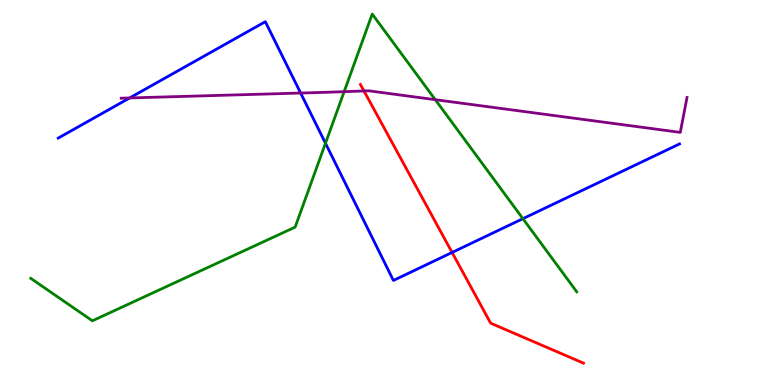[{'lines': ['blue', 'red'], 'intersections': [{'x': 5.83, 'y': 3.44}]}, {'lines': ['green', 'red'], 'intersections': []}, {'lines': ['purple', 'red'], 'intersections': [{'x': 4.7, 'y': 7.64}]}, {'lines': ['blue', 'green'], 'intersections': [{'x': 4.2, 'y': 6.28}, {'x': 6.75, 'y': 4.32}]}, {'lines': ['blue', 'purple'], 'intersections': [{'x': 1.67, 'y': 7.46}, {'x': 3.88, 'y': 7.58}]}, {'lines': ['green', 'purple'], 'intersections': [{'x': 4.44, 'y': 7.62}, {'x': 5.62, 'y': 7.41}]}]